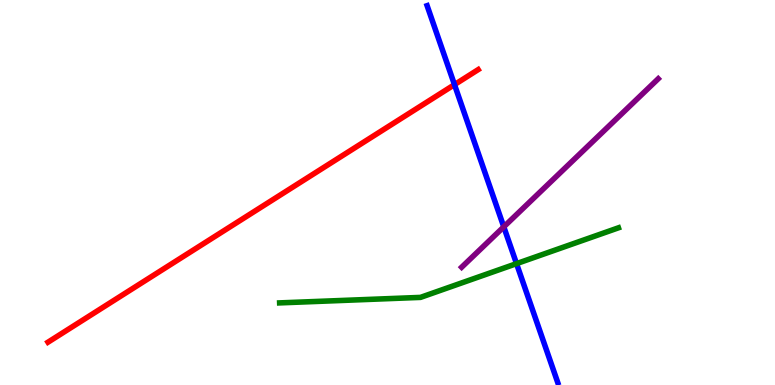[{'lines': ['blue', 'red'], 'intersections': [{'x': 5.86, 'y': 7.8}]}, {'lines': ['green', 'red'], 'intersections': []}, {'lines': ['purple', 'red'], 'intersections': []}, {'lines': ['blue', 'green'], 'intersections': [{'x': 6.66, 'y': 3.15}]}, {'lines': ['blue', 'purple'], 'intersections': [{'x': 6.5, 'y': 4.11}]}, {'lines': ['green', 'purple'], 'intersections': []}]